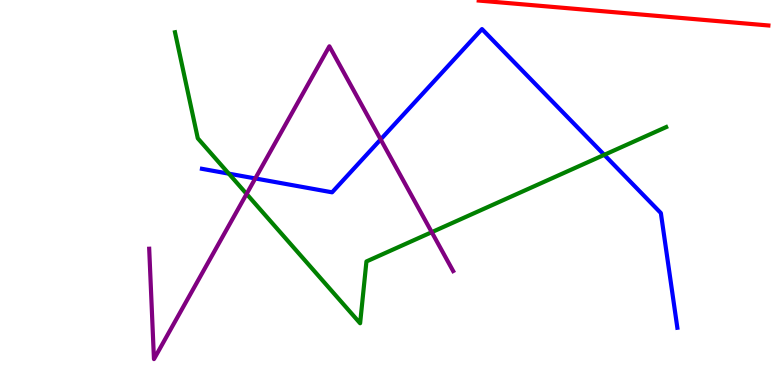[{'lines': ['blue', 'red'], 'intersections': []}, {'lines': ['green', 'red'], 'intersections': []}, {'lines': ['purple', 'red'], 'intersections': []}, {'lines': ['blue', 'green'], 'intersections': [{'x': 2.95, 'y': 5.49}, {'x': 7.8, 'y': 5.98}]}, {'lines': ['blue', 'purple'], 'intersections': [{'x': 3.29, 'y': 5.37}, {'x': 4.91, 'y': 6.38}]}, {'lines': ['green', 'purple'], 'intersections': [{'x': 3.18, 'y': 4.96}, {'x': 5.57, 'y': 3.97}]}]